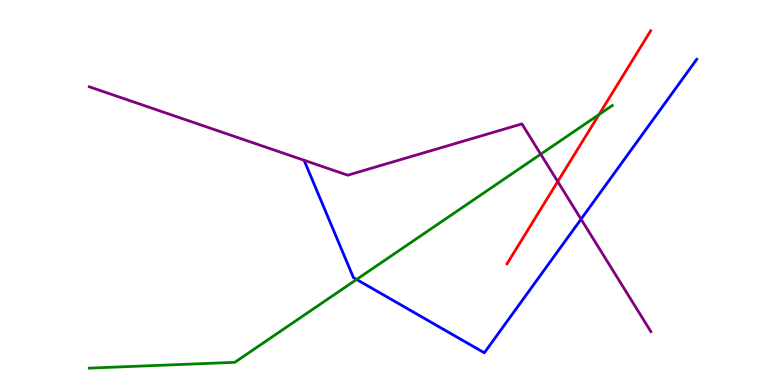[{'lines': ['blue', 'red'], 'intersections': []}, {'lines': ['green', 'red'], 'intersections': [{'x': 7.73, 'y': 7.03}]}, {'lines': ['purple', 'red'], 'intersections': [{'x': 7.2, 'y': 5.28}]}, {'lines': ['blue', 'green'], 'intersections': [{'x': 4.6, 'y': 2.74}]}, {'lines': ['blue', 'purple'], 'intersections': [{'x': 7.5, 'y': 4.31}]}, {'lines': ['green', 'purple'], 'intersections': [{'x': 6.98, 'y': 6.0}]}]